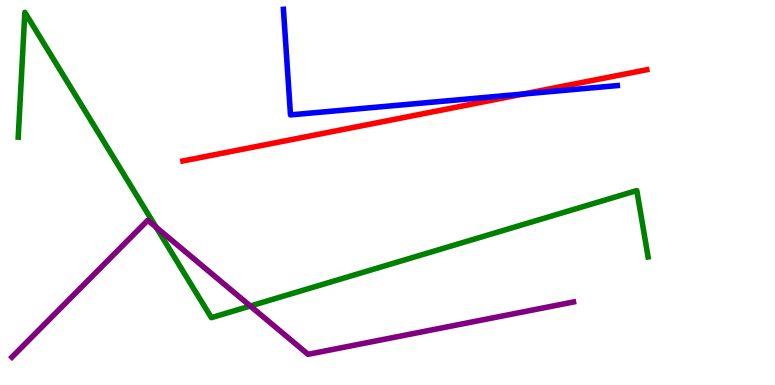[{'lines': ['blue', 'red'], 'intersections': [{'x': 6.75, 'y': 7.56}]}, {'lines': ['green', 'red'], 'intersections': []}, {'lines': ['purple', 'red'], 'intersections': []}, {'lines': ['blue', 'green'], 'intersections': []}, {'lines': ['blue', 'purple'], 'intersections': []}, {'lines': ['green', 'purple'], 'intersections': [{'x': 2.01, 'y': 4.1}, {'x': 3.23, 'y': 2.05}]}]